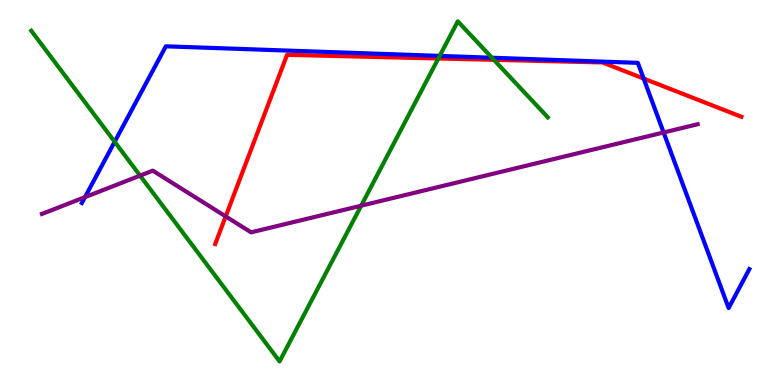[{'lines': ['blue', 'red'], 'intersections': [{'x': 8.31, 'y': 7.96}]}, {'lines': ['green', 'red'], 'intersections': [{'x': 5.66, 'y': 8.48}, {'x': 6.37, 'y': 8.45}]}, {'lines': ['purple', 'red'], 'intersections': [{'x': 2.91, 'y': 4.38}]}, {'lines': ['blue', 'green'], 'intersections': [{'x': 1.48, 'y': 6.32}, {'x': 5.67, 'y': 8.55}, {'x': 6.35, 'y': 8.5}]}, {'lines': ['blue', 'purple'], 'intersections': [{'x': 1.1, 'y': 4.88}, {'x': 8.56, 'y': 6.56}]}, {'lines': ['green', 'purple'], 'intersections': [{'x': 1.81, 'y': 5.44}, {'x': 4.66, 'y': 4.66}]}]